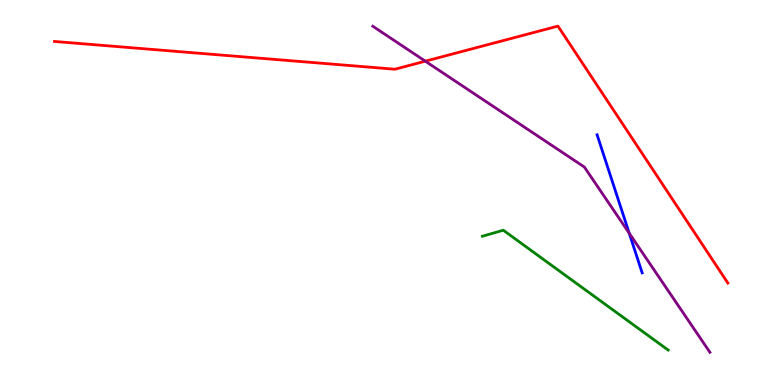[{'lines': ['blue', 'red'], 'intersections': []}, {'lines': ['green', 'red'], 'intersections': []}, {'lines': ['purple', 'red'], 'intersections': [{'x': 5.49, 'y': 8.41}]}, {'lines': ['blue', 'green'], 'intersections': []}, {'lines': ['blue', 'purple'], 'intersections': [{'x': 8.12, 'y': 3.94}]}, {'lines': ['green', 'purple'], 'intersections': []}]